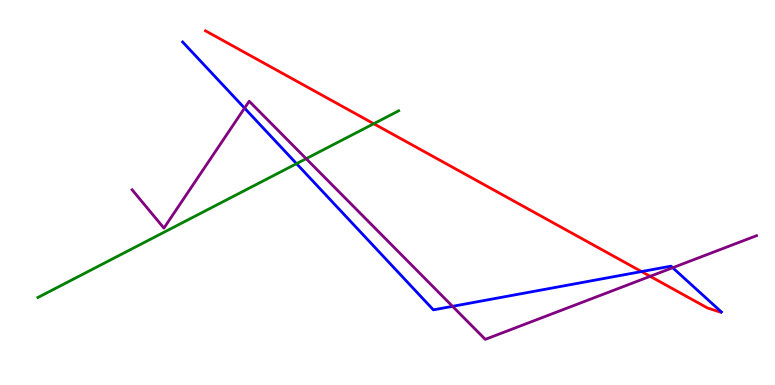[{'lines': ['blue', 'red'], 'intersections': [{'x': 8.28, 'y': 2.95}]}, {'lines': ['green', 'red'], 'intersections': [{'x': 4.82, 'y': 6.79}]}, {'lines': ['purple', 'red'], 'intersections': [{'x': 8.39, 'y': 2.82}]}, {'lines': ['blue', 'green'], 'intersections': [{'x': 3.83, 'y': 5.75}]}, {'lines': ['blue', 'purple'], 'intersections': [{'x': 3.16, 'y': 7.19}, {'x': 5.84, 'y': 2.04}, {'x': 8.68, 'y': 3.05}]}, {'lines': ['green', 'purple'], 'intersections': [{'x': 3.95, 'y': 5.88}]}]